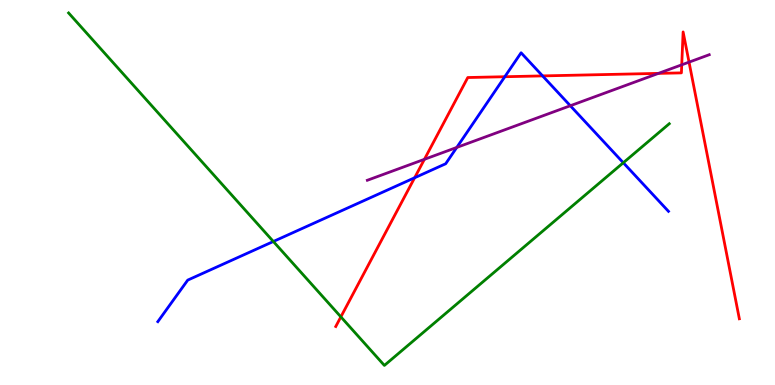[{'lines': ['blue', 'red'], 'intersections': [{'x': 5.35, 'y': 5.38}, {'x': 6.51, 'y': 8.01}, {'x': 7.0, 'y': 8.03}]}, {'lines': ['green', 'red'], 'intersections': [{'x': 4.4, 'y': 1.77}]}, {'lines': ['purple', 'red'], 'intersections': [{'x': 5.48, 'y': 5.86}, {'x': 8.5, 'y': 8.09}, {'x': 8.8, 'y': 8.32}, {'x': 8.89, 'y': 8.39}]}, {'lines': ['blue', 'green'], 'intersections': [{'x': 3.53, 'y': 3.73}, {'x': 8.04, 'y': 5.77}]}, {'lines': ['blue', 'purple'], 'intersections': [{'x': 5.89, 'y': 6.17}, {'x': 7.36, 'y': 7.25}]}, {'lines': ['green', 'purple'], 'intersections': []}]